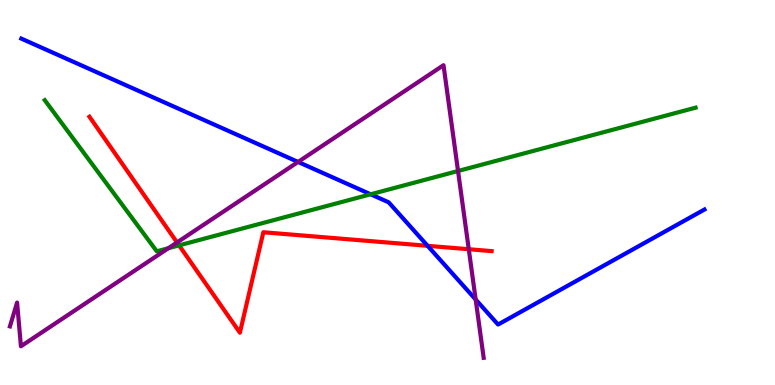[{'lines': ['blue', 'red'], 'intersections': [{'x': 5.52, 'y': 3.61}]}, {'lines': ['green', 'red'], 'intersections': [{'x': 2.31, 'y': 3.63}]}, {'lines': ['purple', 'red'], 'intersections': [{'x': 2.28, 'y': 3.7}, {'x': 6.05, 'y': 3.53}]}, {'lines': ['blue', 'green'], 'intersections': [{'x': 4.78, 'y': 4.95}]}, {'lines': ['blue', 'purple'], 'intersections': [{'x': 3.85, 'y': 5.79}, {'x': 6.14, 'y': 2.22}]}, {'lines': ['green', 'purple'], 'intersections': [{'x': 2.17, 'y': 3.55}, {'x': 5.91, 'y': 5.56}]}]